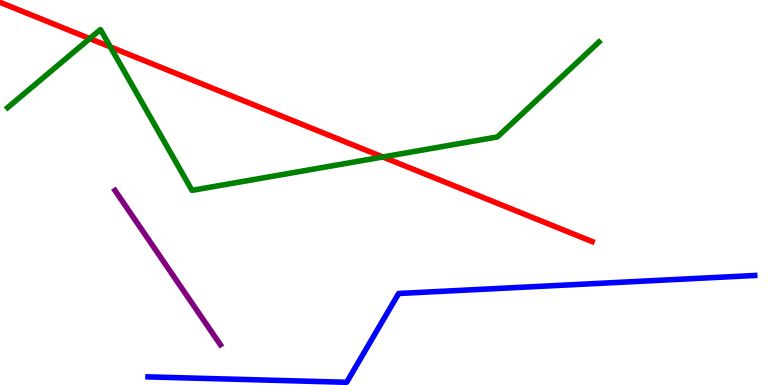[{'lines': ['blue', 'red'], 'intersections': []}, {'lines': ['green', 'red'], 'intersections': [{'x': 1.16, 'y': 9.0}, {'x': 1.42, 'y': 8.78}, {'x': 4.94, 'y': 5.92}]}, {'lines': ['purple', 'red'], 'intersections': []}, {'lines': ['blue', 'green'], 'intersections': []}, {'lines': ['blue', 'purple'], 'intersections': []}, {'lines': ['green', 'purple'], 'intersections': []}]